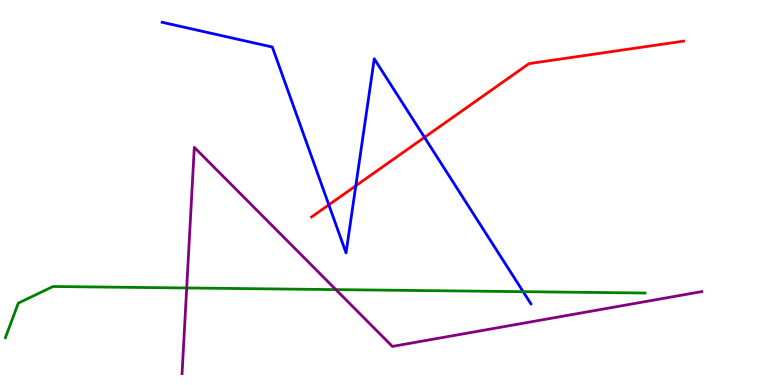[{'lines': ['blue', 'red'], 'intersections': [{'x': 4.24, 'y': 4.68}, {'x': 4.59, 'y': 5.17}, {'x': 5.48, 'y': 6.43}]}, {'lines': ['green', 'red'], 'intersections': []}, {'lines': ['purple', 'red'], 'intersections': []}, {'lines': ['blue', 'green'], 'intersections': [{'x': 6.75, 'y': 2.42}]}, {'lines': ['blue', 'purple'], 'intersections': []}, {'lines': ['green', 'purple'], 'intersections': [{'x': 2.41, 'y': 2.52}, {'x': 4.33, 'y': 2.48}]}]